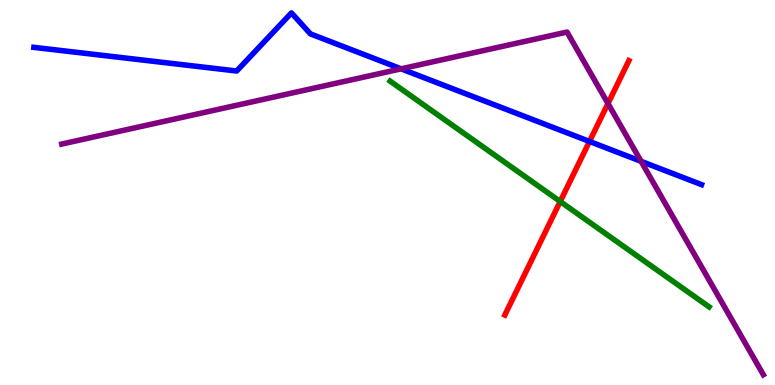[{'lines': ['blue', 'red'], 'intersections': [{'x': 7.61, 'y': 6.33}]}, {'lines': ['green', 'red'], 'intersections': [{'x': 7.23, 'y': 4.77}]}, {'lines': ['purple', 'red'], 'intersections': [{'x': 7.84, 'y': 7.31}]}, {'lines': ['blue', 'green'], 'intersections': []}, {'lines': ['blue', 'purple'], 'intersections': [{'x': 5.18, 'y': 8.21}, {'x': 8.27, 'y': 5.81}]}, {'lines': ['green', 'purple'], 'intersections': []}]